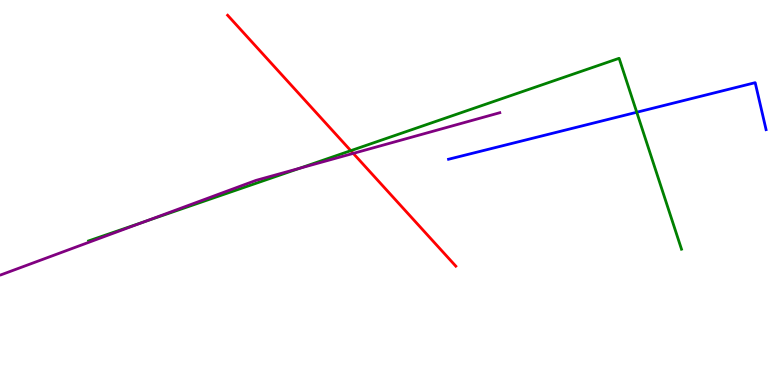[{'lines': ['blue', 'red'], 'intersections': []}, {'lines': ['green', 'red'], 'intersections': [{'x': 4.53, 'y': 6.09}]}, {'lines': ['purple', 'red'], 'intersections': [{'x': 4.56, 'y': 6.02}]}, {'lines': ['blue', 'green'], 'intersections': [{'x': 8.22, 'y': 7.08}]}, {'lines': ['blue', 'purple'], 'intersections': []}, {'lines': ['green', 'purple'], 'intersections': [{'x': 1.87, 'y': 4.24}, {'x': 3.87, 'y': 5.63}]}]